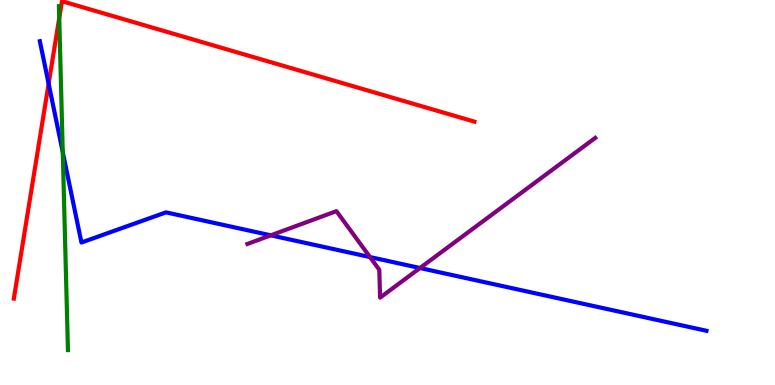[{'lines': ['blue', 'red'], 'intersections': [{'x': 0.627, 'y': 7.83}]}, {'lines': ['green', 'red'], 'intersections': [{'x': 0.764, 'y': 9.53}]}, {'lines': ['purple', 'red'], 'intersections': []}, {'lines': ['blue', 'green'], 'intersections': [{'x': 0.81, 'y': 6.05}]}, {'lines': ['blue', 'purple'], 'intersections': [{'x': 3.49, 'y': 3.89}, {'x': 4.77, 'y': 3.32}, {'x': 5.42, 'y': 3.04}]}, {'lines': ['green', 'purple'], 'intersections': []}]